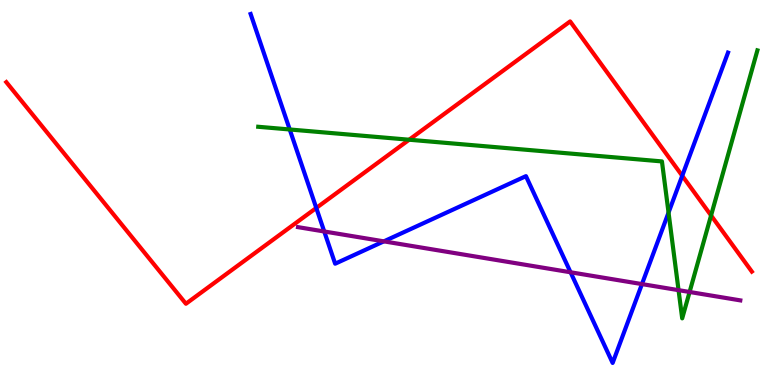[{'lines': ['blue', 'red'], 'intersections': [{'x': 4.08, 'y': 4.6}, {'x': 8.8, 'y': 5.43}]}, {'lines': ['green', 'red'], 'intersections': [{'x': 5.28, 'y': 6.37}, {'x': 9.18, 'y': 4.4}]}, {'lines': ['purple', 'red'], 'intersections': []}, {'lines': ['blue', 'green'], 'intersections': [{'x': 3.74, 'y': 6.64}, {'x': 8.63, 'y': 4.48}]}, {'lines': ['blue', 'purple'], 'intersections': [{'x': 4.18, 'y': 3.99}, {'x': 4.95, 'y': 3.73}, {'x': 7.36, 'y': 2.93}, {'x': 8.28, 'y': 2.62}]}, {'lines': ['green', 'purple'], 'intersections': [{'x': 8.76, 'y': 2.46}, {'x': 8.9, 'y': 2.42}]}]